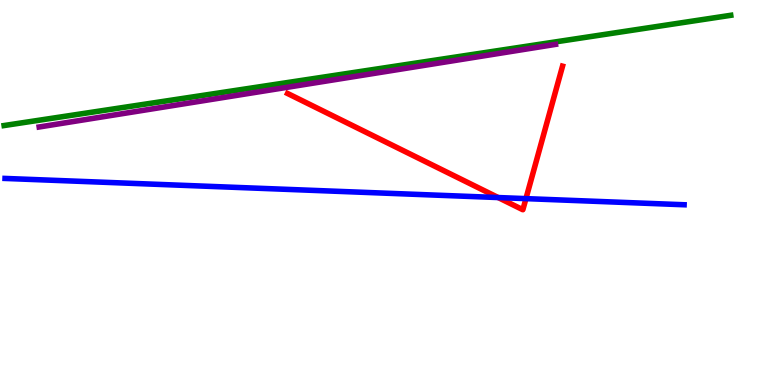[{'lines': ['blue', 'red'], 'intersections': [{'x': 6.43, 'y': 4.87}, {'x': 6.79, 'y': 4.84}]}, {'lines': ['green', 'red'], 'intersections': []}, {'lines': ['purple', 'red'], 'intersections': []}, {'lines': ['blue', 'green'], 'intersections': []}, {'lines': ['blue', 'purple'], 'intersections': []}, {'lines': ['green', 'purple'], 'intersections': []}]